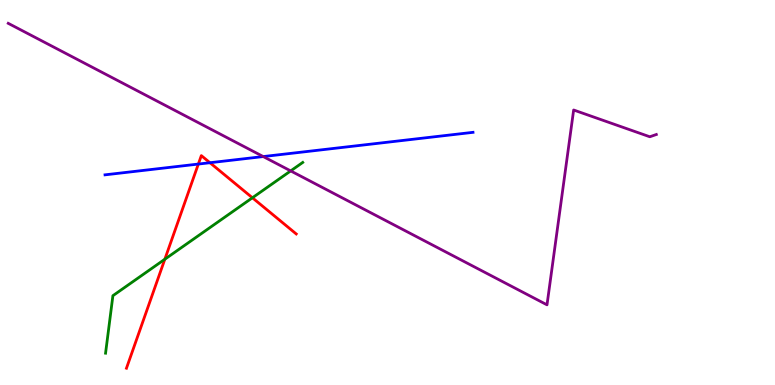[{'lines': ['blue', 'red'], 'intersections': [{'x': 2.56, 'y': 5.74}, {'x': 2.71, 'y': 5.77}]}, {'lines': ['green', 'red'], 'intersections': [{'x': 2.13, 'y': 3.27}, {'x': 3.26, 'y': 4.86}]}, {'lines': ['purple', 'red'], 'intersections': []}, {'lines': ['blue', 'green'], 'intersections': []}, {'lines': ['blue', 'purple'], 'intersections': [{'x': 3.4, 'y': 5.93}]}, {'lines': ['green', 'purple'], 'intersections': [{'x': 3.75, 'y': 5.56}]}]